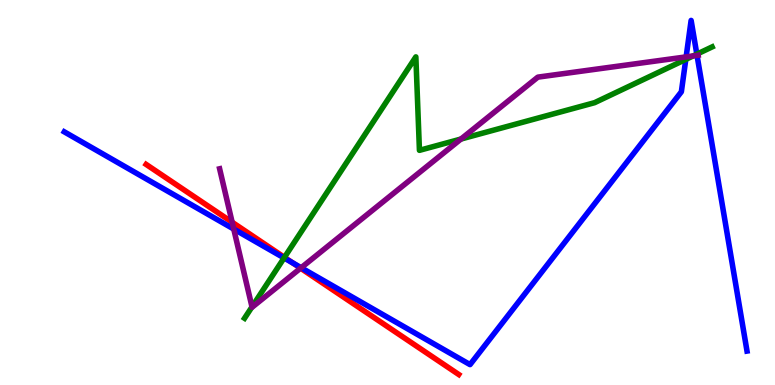[{'lines': ['blue', 'red'], 'intersections': [{'x': 3.77, 'y': 3.18}]}, {'lines': ['green', 'red'], 'intersections': [{'x': 3.67, 'y': 3.32}]}, {'lines': ['purple', 'red'], 'intersections': [{'x': 3.0, 'y': 4.23}, {'x': 3.88, 'y': 3.03}]}, {'lines': ['blue', 'green'], 'intersections': [{'x': 3.67, 'y': 3.3}, {'x': 8.85, 'y': 8.46}, {'x': 8.99, 'y': 8.59}]}, {'lines': ['blue', 'purple'], 'intersections': [{'x': 3.02, 'y': 4.05}, {'x': 3.89, 'y': 3.05}, {'x': 8.85, 'y': 8.52}, {'x': 8.99, 'y': 8.56}]}, {'lines': ['green', 'purple'], 'intersections': [{'x': 3.25, 'y': 2.03}, {'x': 5.95, 'y': 6.39}, {'x': 8.94, 'y': 8.55}]}]